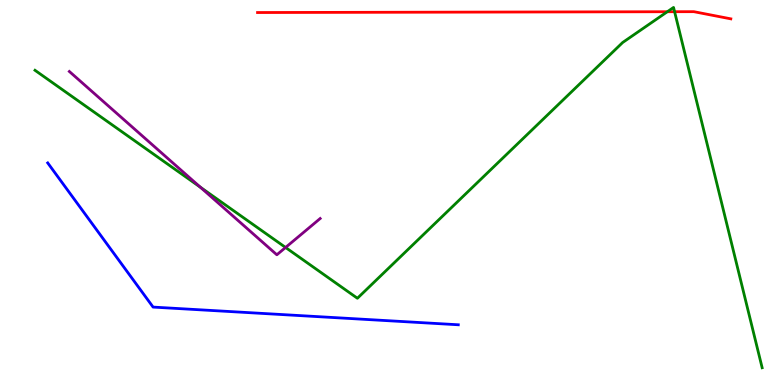[{'lines': ['blue', 'red'], 'intersections': []}, {'lines': ['green', 'red'], 'intersections': [{'x': 8.61, 'y': 9.7}, {'x': 8.7, 'y': 9.7}]}, {'lines': ['purple', 'red'], 'intersections': []}, {'lines': ['blue', 'green'], 'intersections': []}, {'lines': ['blue', 'purple'], 'intersections': []}, {'lines': ['green', 'purple'], 'intersections': [{'x': 2.59, 'y': 5.14}, {'x': 3.68, 'y': 3.57}]}]